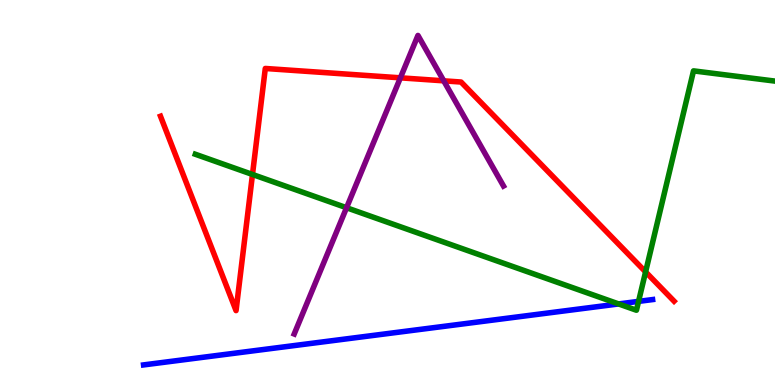[{'lines': ['blue', 'red'], 'intersections': []}, {'lines': ['green', 'red'], 'intersections': [{'x': 3.26, 'y': 5.47}, {'x': 8.33, 'y': 2.94}]}, {'lines': ['purple', 'red'], 'intersections': [{'x': 5.17, 'y': 7.98}, {'x': 5.73, 'y': 7.9}]}, {'lines': ['blue', 'green'], 'intersections': [{'x': 7.98, 'y': 2.11}, {'x': 8.24, 'y': 2.17}]}, {'lines': ['blue', 'purple'], 'intersections': []}, {'lines': ['green', 'purple'], 'intersections': [{'x': 4.47, 'y': 4.6}]}]